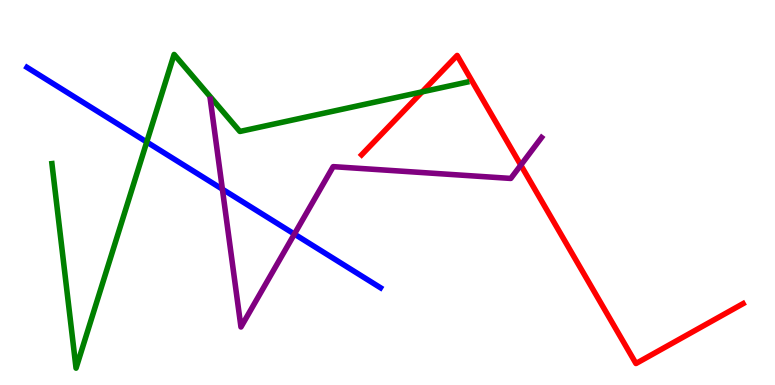[{'lines': ['blue', 'red'], 'intersections': []}, {'lines': ['green', 'red'], 'intersections': [{'x': 5.45, 'y': 7.61}]}, {'lines': ['purple', 'red'], 'intersections': [{'x': 6.72, 'y': 5.71}]}, {'lines': ['blue', 'green'], 'intersections': [{'x': 1.89, 'y': 6.31}]}, {'lines': ['blue', 'purple'], 'intersections': [{'x': 2.87, 'y': 5.09}, {'x': 3.8, 'y': 3.92}]}, {'lines': ['green', 'purple'], 'intersections': []}]